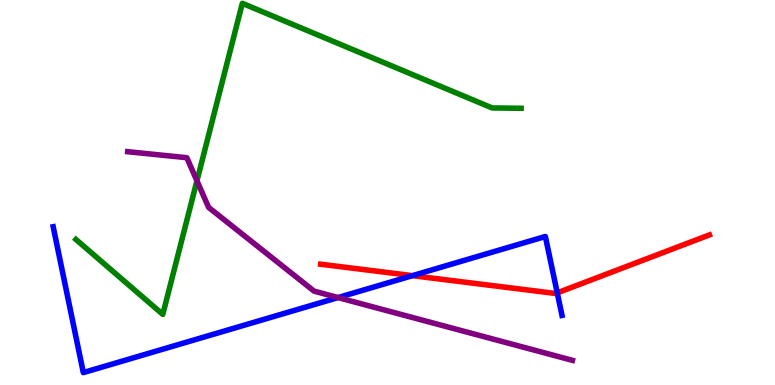[{'lines': ['blue', 'red'], 'intersections': [{'x': 5.32, 'y': 2.84}, {'x': 7.19, 'y': 2.39}]}, {'lines': ['green', 'red'], 'intersections': []}, {'lines': ['purple', 'red'], 'intersections': []}, {'lines': ['blue', 'green'], 'intersections': []}, {'lines': ['blue', 'purple'], 'intersections': [{'x': 4.36, 'y': 2.27}]}, {'lines': ['green', 'purple'], 'intersections': [{'x': 2.54, 'y': 5.3}]}]